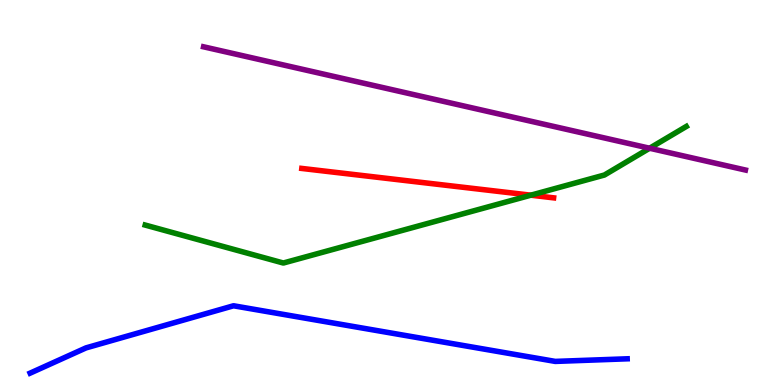[{'lines': ['blue', 'red'], 'intersections': []}, {'lines': ['green', 'red'], 'intersections': [{'x': 6.85, 'y': 4.93}]}, {'lines': ['purple', 'red'], 'intersections': []}, {'lines': ['blue', 'green'], 'intersections': []}, {'lines': ['blue', 'purple'], 'intersections': []}, {'lines': ['green', 'purple'], 'intersections': [{'x': 8.38, 'y': 6.15}]}]